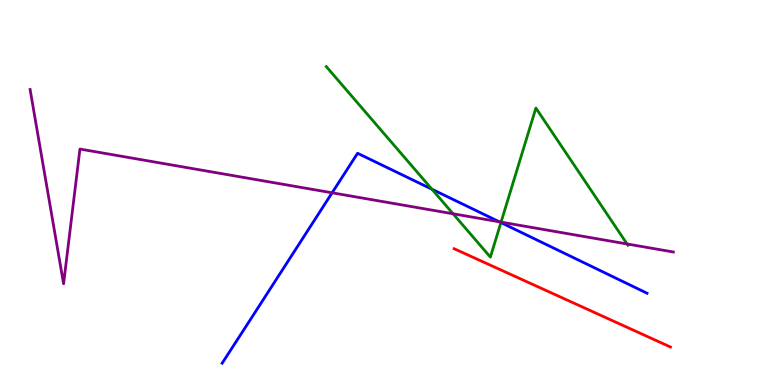[{'lines': ['blue', 'red'], 'intersections': []}, {'lines': ['green', 'red'], 'intersections': []}, {'lines': ['purple', 'red'], 'intersections': []}, {'lines': ['blue', 'green'], 'intersections': [{'x': 5.57, 'y': 5.09}, {'x': 6.46, 'y': 4.22}]}, {'lines': ['blue', 'purple'], 'intersections': [{'x': 4.29, 'y': 4.99}, {'x': 6.44, 'y': 4.24}]}, {'lines': ['green', 'purple'], 'intersections': [{'x': 5.85, 'y': 4.45}, {'x': 6.47, 'y': 4.23}, {'x': 8.09, 'y': 3.66}]}]